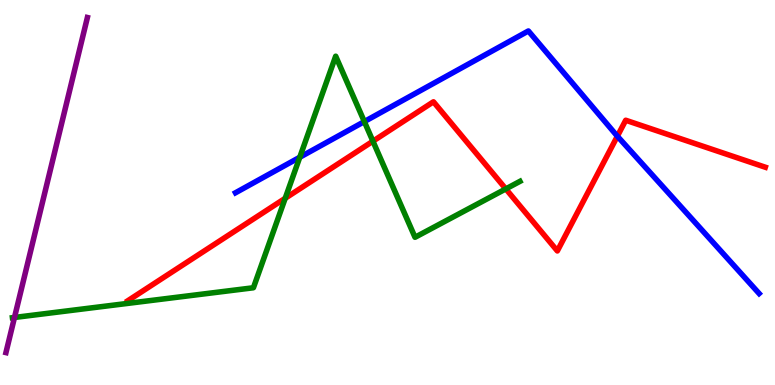[{'lines': ['blue', 'red'], 'intersections': [{'x': 7.97, 'y': 6.46}]}, {'lines': ['green', 'red'], 'intersections': [{'x': 3.68, 'y': 4.85}, {'x': 4.81, 'y': 6.33}, {'x': 6.53, 'y': 5.09}]}, {'lines': ['purple', 'red'], 'intersections': []}, {'lines': ['blue', 'green'], 'intersections': [{'x': 3.87, 'y': 5.92}, {'x': 4.7, 'y': 6.84}]}, {'lines': ['blue', 'purple'], 'intersections': []}, {'lines': ['green', 'purple'], 'intersections': [{'x': 0.187, 'y': 1.75}]}]